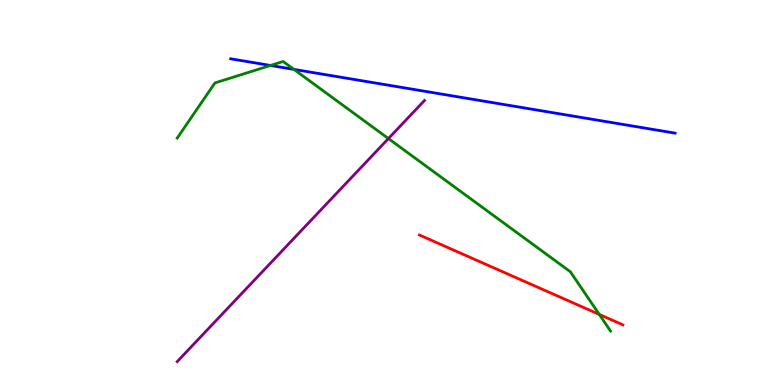[{'lines': ['blue', 'red'], 'intersections': []}, {'lines': ['green', 'red'], 'intersections': [{'x': 7.73, 'y': 1.83}]}, {'lines': ['purple', 'red'], 'intersections': []}, {'lines': ['blue', 'green'], 'intersections': [{'x': 3.49, 'y': 8.3}, {'x': 3.79, 'y': 8.2}]}, {'lines': ['blue', 'purple'], 'intersections': []}, {'lines': ['green', 'purple'], 'intersections': [{'x': 5.01, 'y': 6.4}]}]